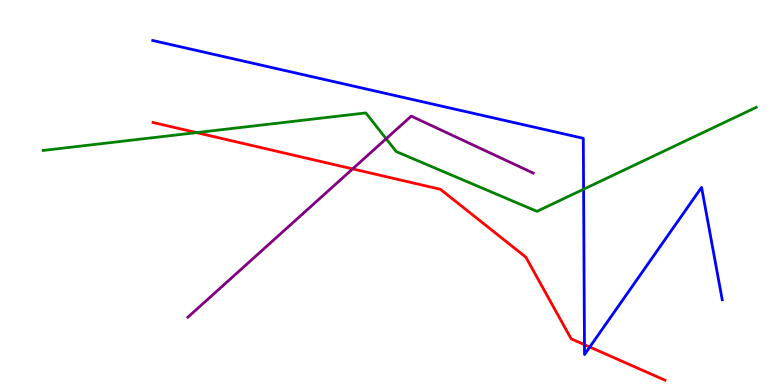[{'lines': ['blue', 'red'], 'intersections': [{'x': 7.54, 'y': 1.05}, {'x': 7.61, 'y': 0.986}]}, {'lines': ['green', 'red'], 'intersections': [{'x': 2.54, 'y': 6.56}]}, {'lines': ['purple', 'red'], 'intersections': [{'x': 4.55, 'y': 5.61}]}, {'lines': ['blue', 'green'], 'intersections': [{'x': 7.53, 'y': 5.08}]}, {'lines': ['blue', 'purple'], 'intersections': []}, {'lines': ['green', 'purple'], 'intersections': [{'x': 4.98, 'y': 6.4}]}]